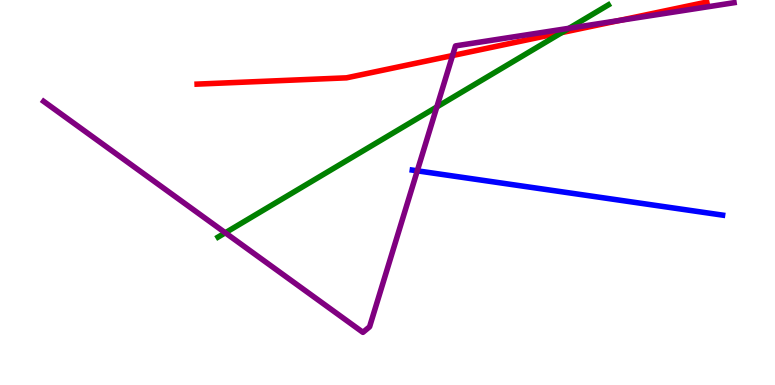[{'lines': ['blue', 'red'], 'intersections': []}, {'lines': ['green', 'red'], 'intersections': [{'x': 7.25, 'y': 9.15}]}, {'lines': ['purple', 'red'], 'intersections': [{'x': 5.84, 'y': 8.56}, {'x': 7.99, 'y': 9.47}]}, {'lines': ['blue', 'green'], 'intersections': []}, {'lines': ['blue', 'purple'], 'intersections': [{'x': 5.38, 'y': 5.56}]}, {'lines': ['green', 'purple'], 'intersections': [{'x': 2.91, 'y': 3.95}, {'x': 5.64, 'y': 7.22}, {'x': 7.34, 'y': 9.27}]}]